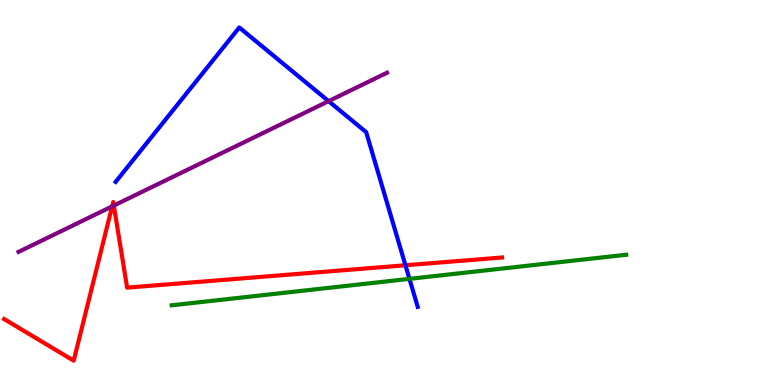[{'lines': ['blue', 'red'], 'intersections': [{'x': 5.23, 'y': 3.11}]}, {'lines': ['green', 'red'], 'intersections': []}, {'lines': ['purple', 'red'], 'intersections': [{'x': 1.45, 'y': 4.64}, {'x': 1.47, 'y': 4.66}]}, {'lines': ['blue', 'green'], 'intersections': [{'x': 5.28, 'y': 2.76}]}, {'lines': ['blue', 'purple'], 'intersections': [{'x': 4.24, 'y': 7.37}]}, {'lines': ['green', 'purple'], 'intersections': []}]